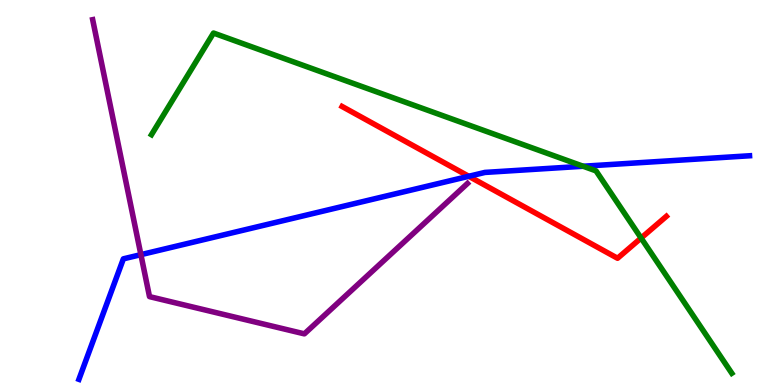[{'lines': ['blue', 'red'], 'intersections': [{'x': 6.05, 'y': 5.42}]}, {'lines': ['green', 'red'], 'intersections': [{'x': 8.27, 'y': 3.82}]}, {'lines': ['purple', 'red'], 'intersections': []}, {'lines': ['blue', 'green'], 'intersections': [{'x': 7.52, 'y': 5.68}]}, {'lines': ['blue', 'purple'], 'intersections': [{'x': 1.82, 'y': 3.39}]}, {'lines': ['green', 'purple'], 'intersections': []}]